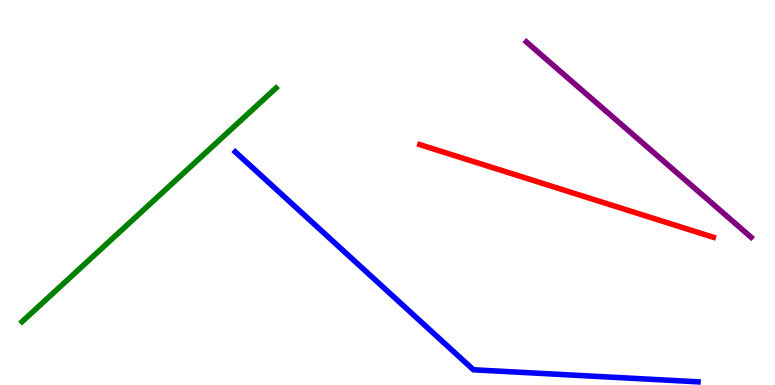[{'lines': ['blue', 'red'], 'intersections': []}, {'lines': ['green', 'red'], 'intersections': []}, {'lines': ['purple', 'red'], 'intersections': []}, {'lines': ['blue', 'green'], 'intersections': []}, {'lines': ['blue', 'purple'], 'intersections': []}, {'lines': ['green', 'purple'], 'intersections': []}]